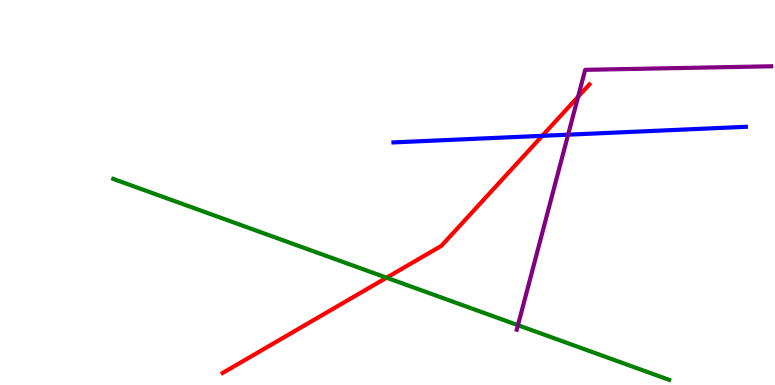[{'lines': ['blue', 'red'], 'intersections': [{'x': 7.0, 'y': 6.47}]}, {'lines': ['green', 'red'], 'intersections': [{'x': 4.99, 'y': 2.79}]}, {'lines': ['purple', 'red'], 'intersections': [{'x': 7.46, 'y': 7.49}]}, {'lines': ['blue', 'green'], 'intersections': []}, {'lines': ['blue', 'purple'], 'intersections': [{'x': 7.33, 'y': 6.5}]}, {'lines': ['green', 'purple'], 'intersections': [{'x': 6.68, 'y': 1.55}]}]